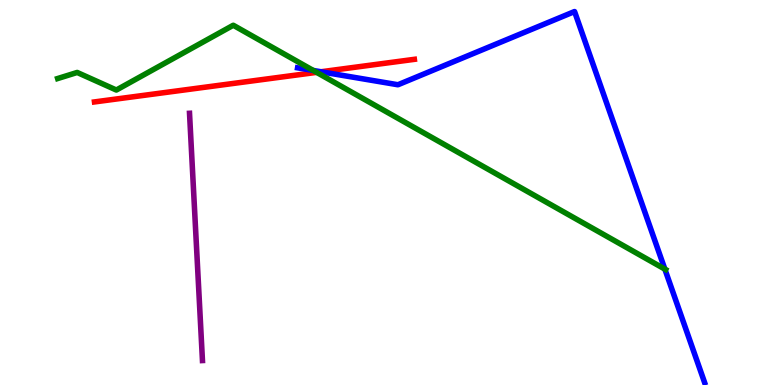[{'lines': ['blue', 'red'], 'intersections': [{'x': 4.14, 'y': 8.14}]}, {'lines': ['green', 'red'], 'intersections': [{'x': 4.09, 'y': 8.12}]}, {'lines': ['purple', 'red'], 'intersections': []}, {'lines': ['blue', 'green'], 'intersections': [{'x': 4.04, 'y': 8.17}, {'x': 8.58, 'y': 3.01}]}, {'lines': ['blue', 'purple'], 'intersections': []}, {'lines': ['green', 'purple'], 'intersections': []}]